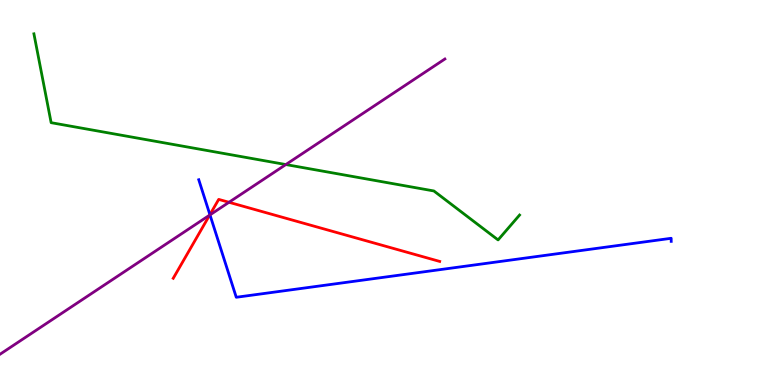[{'lines': ['blue', 'red'], 'intersections': [{'x': 2.71, 'y': 4.42}]}, {'lines': ['green', 'red'], 'intersections': []}, {'lines': ['purple', 'red'], 'intersections': [{'x': 2.71, 'y': 4.41}, {'x': 2.95, 'y': 4.75}]}, {'lines': ['blue', 'green'], 'intersections': []}, {'lines': ['blue', 'purple'], 'intersections': [{'x': 2.71, 'y': 4.42}]}, {'lines': ['green', 'purple'], 'intersections': [{'x': 3.69, 'y': 5.73}]}]